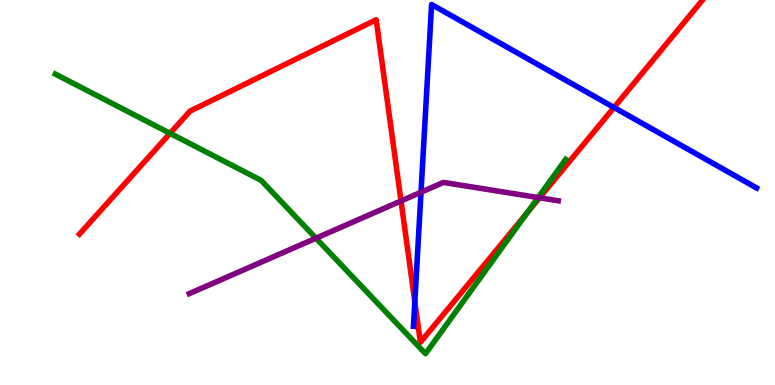[{'lines': ['blue', 'red'], 'intersections': [{'x': 5.35, 'y': 2.16}, {'x': 7.92, 'y': 7.21}]}, {'lines': ['green', 'red'], 'intersections': [{'x': 2.19, 'y': 6.54}, {'x': 6.8, 'y': 4.47}]}, {'lines': ['purple', 'red'], 'intersections': [{'x': 5.17, 'y': 4.78}, {'x': 6.96, 'y': 4.86}]}, {'lines': ['blue', 'green'], 'intersections': []}, {'lines': ['blue', 'purple'], 'intersections': [{'x': 5.43, 'y': 5.01}]}, {'lines': ['green', 'purple'], 'intersections': [{'x': 4.08, 'y': 3.81}, {'x': 6.94, 'y': 4.87}]}]